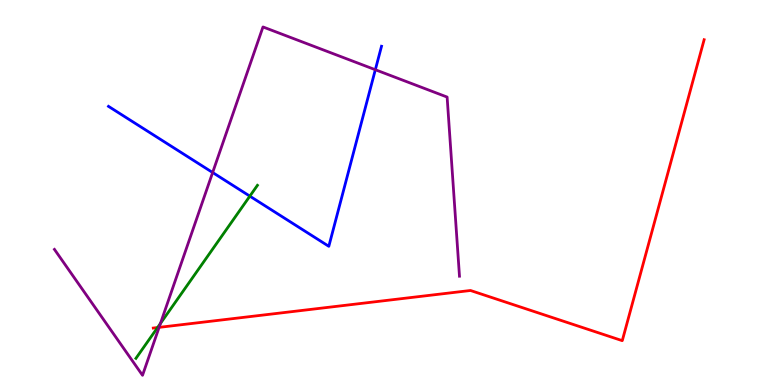[{'lines': ['blue', 'red'], 'intersections': []}, {'lines': ['green', 'red'], 'intersections': [{'x': 2.03, 'y': 1.49}]}, {'lines': ['purple', 'red'], 'intersections': [{'x': 2.05, 'y': 1.5}]}, {'lines': ['blue', 'green'], 'intersections': [{'x': 3.22, 'y': 4.91}]}, {'lines': ['blue', 'purple'], 'intersections': [{'x': 2.74, 'y': 5.52}, {'x': 4.84, 'y': 8.19}]}, {'lines': ['green', 'purple'], 'intersections': [{'x': 2.07, 'y': 1.6}]}]